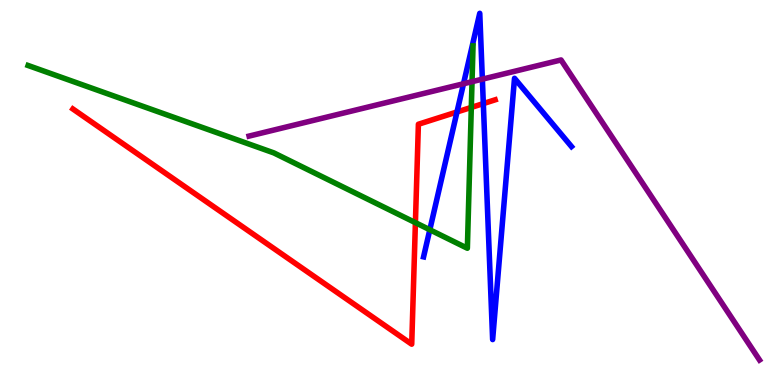[{'lines': ['blue', 'red'], 'intersections': [{'x': 5.9, 'y': 7.09}, {'x': 6.24, 'y': 7.31}]}, {'lines': ['green', 'red'], 'intersections': [{'x': 5.36, 'y': 4.22}, {'x': 6.08, 'y': 7.21}]}, {'lines': ['purple', 'red'], 'intersections': []}, {'lines': ['blue', 'green'], 'intersections': [{'x': 5.55, 'y': 4.03}]}, {'lines': ['blue', 'purple'], 'intersections': [{'x': 5.98, 'y': 7.82}, {'x': 6.22, 'y': 7.94}]}, {'lines': ['green', 'purple'], 'intersections': [{'x': 6.09, 'y': 7.88}]}]